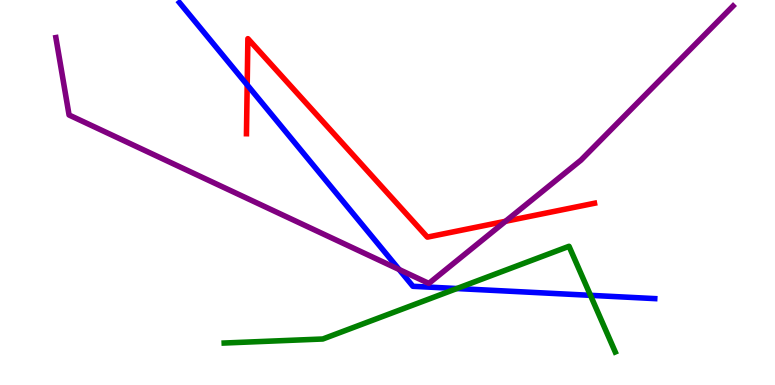[{'lines': ['blue', 'red'], 'intersections': [{'x': 3.19, 'y': 7.8}]}, {'lines': ['green', 'red'], 'intersections': []}, {'lines': ['purple', 'red'], 'intersections': [{'x': 6.52, 'y': 4.25}]}, {'lines': ['blue', 'green'], 'intersections': [{'x': 5.89, 'y': 2.51}, {'x': 7.62, 'y': 2.33}]}, {'lines': ['blue', 'purple'], 'intersections': [{'x': 5.15, 'y': 3.0}]}, {'lines': ['green', 'purple'], 'intersections': []}]